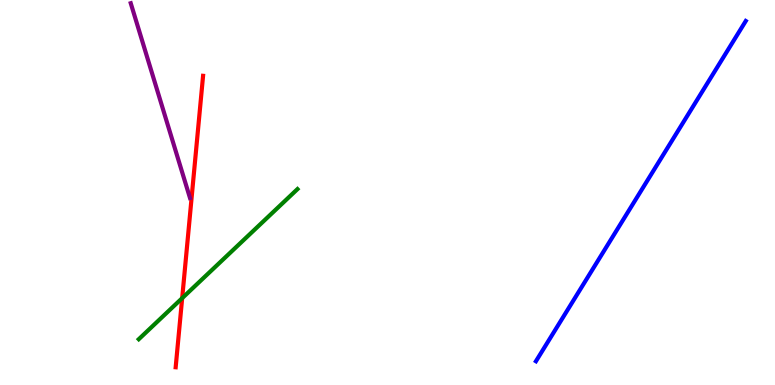[{'lines': ['blue', 'red'], 'intersections': []}, {'lines': ['green', 'red'], 'intersections': [{'x': 2.35, 'y': 2.26}]}, {'lines': ['purple', 'red'], 'intersections': []}, {'lines': ['blue', 'green'], 'intersections': []}, {'lines': ['blue', 'purple'], 'intersections': []}, {'lines': ['green', 'purple'], 'intersections': []}]